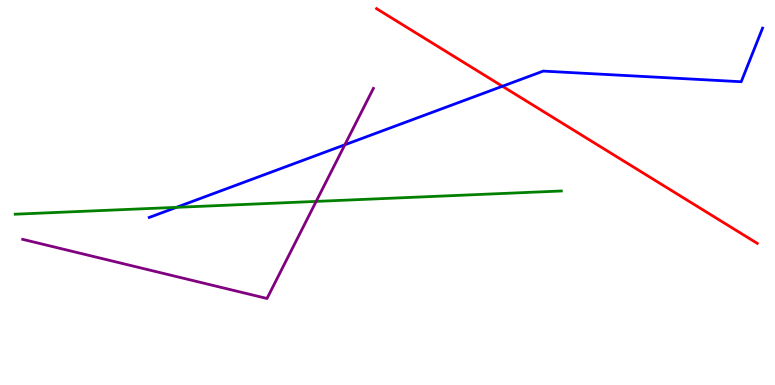[{'lines': ['blue', 'red'], 'intersections': [{'x': 6.48, 'y': 7.76}]}, {'lines': ['green', 'red'], 'intersections': []}, {'lines': ['purple', 'red'], 'intersections': []}, {'lines': ['blue', 'green'], 'intersections': [{'x': 2.28, 'y': 4.61}]}, {'lines': ['blue', 'purple'], 'intersections': [{'x': 4.45, 'y': 6.24}]}, {'lines': ['green', 'purple'], 'intersections': [{'x': 4.08, 'y': 4.77}]}]